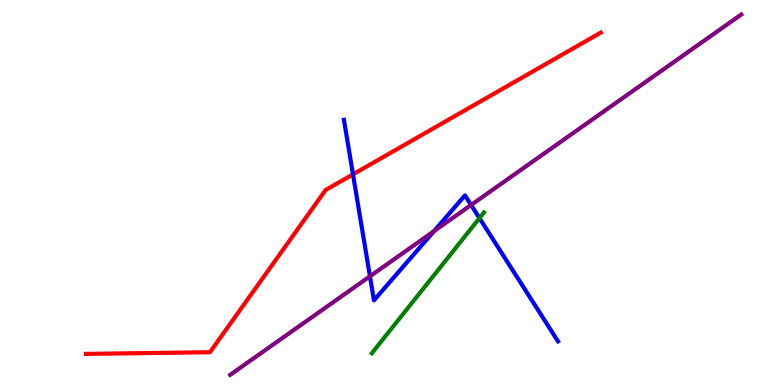[{'lines': ['blue', 'red'], 'intersections': [{'x': 4.55, 'y': 5.47}]}, {'lines': ['green', 'red'], 'intersections': []}, {'lines': ['purple', 'red'], 'intersections': []}, {'lines': ['blue', 'green'], 'intersections': [{'x': 6.19, 'y': 4.33}]}, {'lines': ['blue', 'purple'], 'intersections': [{'x': 4.77, 'y': 2.82}, {'x': 5.6, 'y': 3.99}, {'x': 6.08, 'y': 4.68}]}, {'lines': ['green', 'purple'], 'intersections': []}]